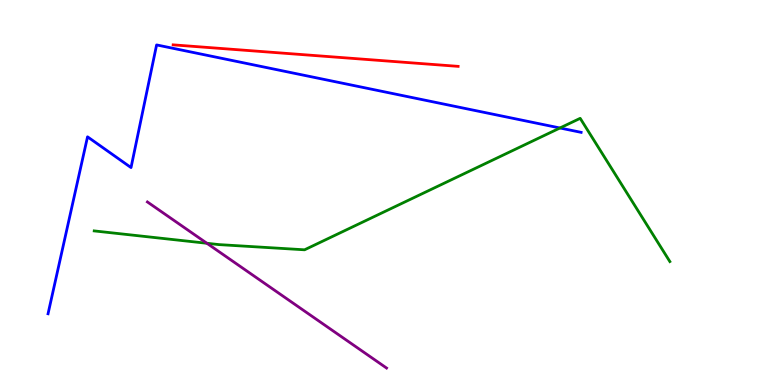[{'lines': ['blue', 'red'], 'intersections': []}, {'lines': ['green', 'red'], 'intersections': []}, {'lines': ['purple', 'red'], 'intersections': []}, {'lines': ['blue', 'green'], 'intersections': [{'x': 7.23, 'y': 6.68}]}, {'lines': ['blue', 'purple'], 'intersections': []}, {'lines': ['green', 'purple'], 'intersections': [{'x': 2.67, 'y': 3.68}]}]